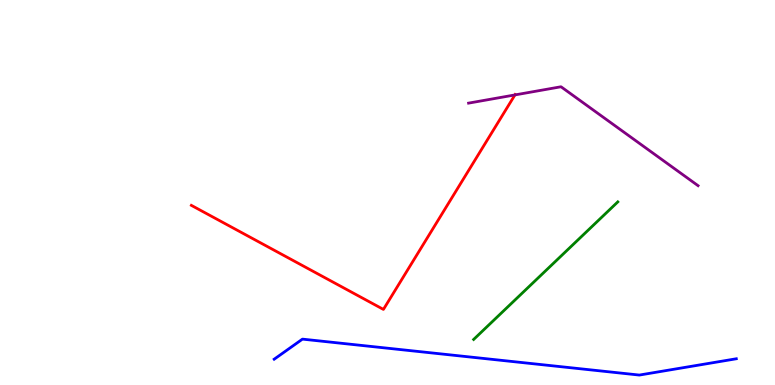[{'lines': ['blue', 'red'], 'intersections': []}, {'lines': ['green', 'red'], 'intersections': []}, {'lines': ['purple', 'red'], 'intersections': [{'x': 6.64, 'y': 7.53}]}, {'lines': ['blue', 'green'], 'intersections': []}, {'lines': ['blue', 'purple'], 'intersections': []}, {'lines': ['green', 'purple'], 'intersections': []}]